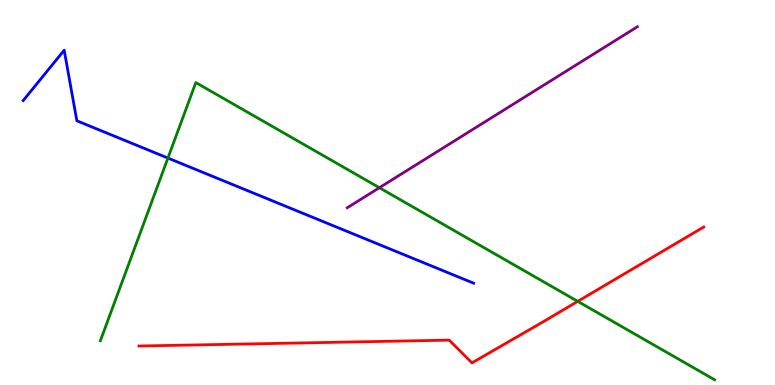[{'lines': ['blue', 'red'], 'intersections': []}, {'lines': ['green', 'red'], 'intersections': [{'x': 7.45, 'y': 2.17}]}, {'lines': ['purple', 'red'], 'intersections': []}, {'lines': ['blue', 'green'], 'intersections': [{'x': 2.17, 'y': 5.89}]}, {'lines': ['blue', 'purple'], 'intersections': []}, {'lines': ['green', 'purple'], 'intersections': [{'x': 4.9, 'y': 5.12}]}]